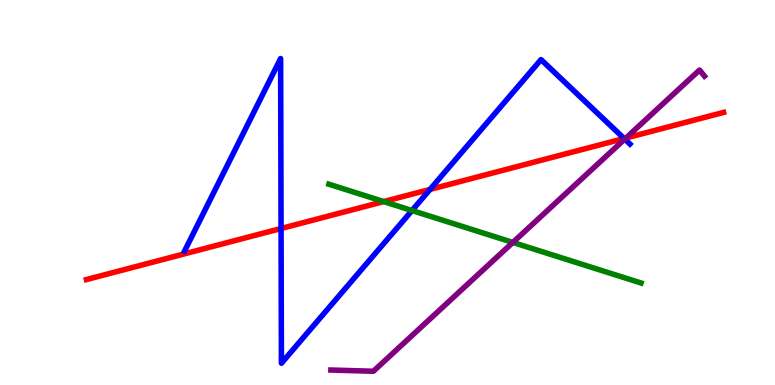[{'lines': ['blue', 'red'], 'intersections': [{'x': 3.63, 'y': 4.06}, {'x': 5.55, 'y': 5.08}, {'x': 8.05, 'y': 6.4}]}, {'lines': ['green', 'red'], 'intersections': [{'x': 4.95, 'y': 4.76}]}, {'lines': ['purple', 'red'], 'intersections': [{'x': 8.08, 'y': 6.41}]}, {'lines': ['blue', 'green'], 'intersections': [{'x': 5.32, 'y': 4.53}]}, {'lines': ['blue', 'purple'], 'intersections': [{'x': 8.06, 'y': 6.39}]}, {'lines': ['green', 'purple'], 'intersections': [{'x': 6.62, 'y': 3.7}]}]